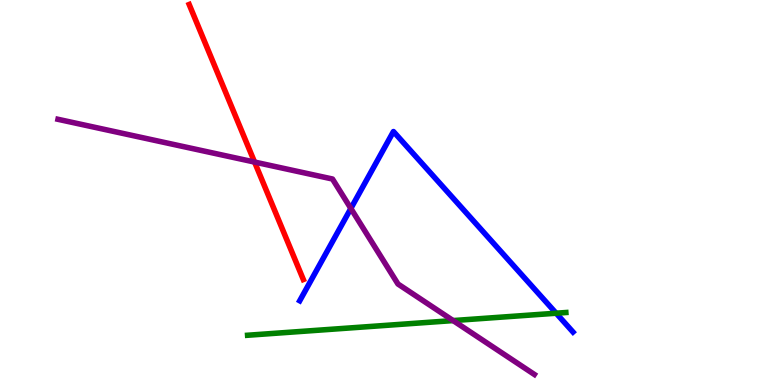[{'lines': ['blue', 'red'], 'intersections': []}, {'lines': ['green', 'red'], 'intersections': []}, {'lines': ['purple', 'red'], 'intersections': [{'x': 3.28, 'y': 5.79}]}, {'lines': ['blue', 'green'], 'intersections': [{'x': 7.18, 'y': 1.86}]}, {'lines': ['blue', 'purple'], 'intersections': [{'x': 4.53, 'y': 4.59}]}, {'lines': ['green', 'purple'], 'intersections': [{'x': 5.85, 'y': 1.67}]}]